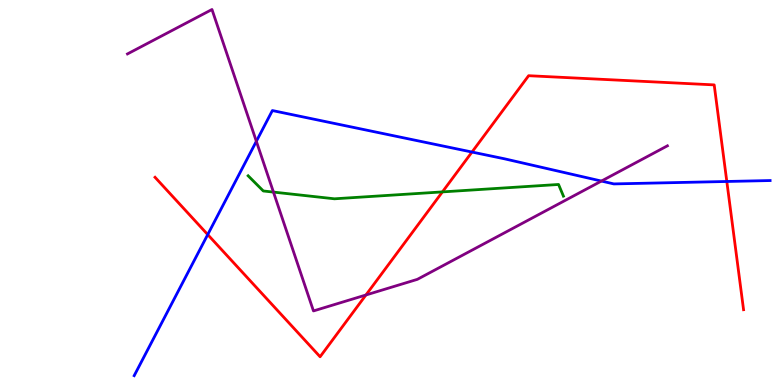[{'lines': ['blue', 'red'], 'intersections': [{'x': 2.68, 'y': 3.91}, {'x': 6.09, 'y': 6.05}, {'x': 9.38, 'y': 5.29}]}, {'lines': ['green', 'red'], 'intersections': [{'x': 5.71, 'y': 5.02}]}, {'lines': ['purple', 'red'], 'intersections': [{'x': 4.72, 'y': 2.34}]}, {'lines': ['blue', 'green'], 'intersections': []}, {'lines': ['blue', 'purple'], 'intersections': [{'x': 3.31, 'y': 6.33}, {'x': 7.76, 'y': 5.3}]}, {'lines': ['green', 'purple'], 'intersections': [{'x': 3.53, 'y': 5.01}]}]